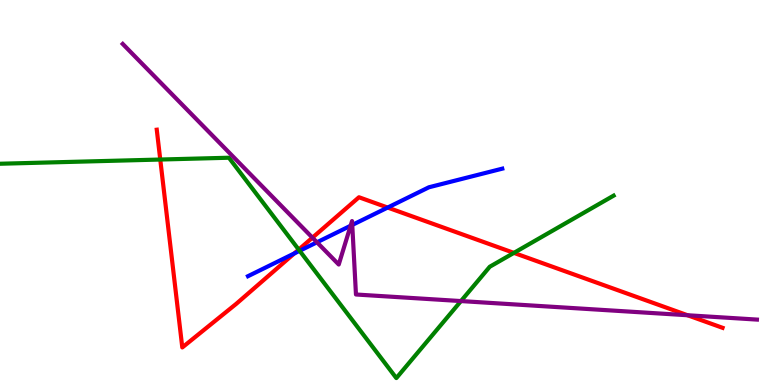[{'lines': ['blue', 'red'], 'intersections': [{'x': 3.8, 'y': 3.42}, {'x': 5.0, 'y': 4.61}]}, {'lines': ['green', 'red'], 'intersections': [{'x': 2.07, 'y': 5.86}, {'x': 3.85, 'y': 3.52}, {'x': 6.63, 'y': 3.43}]}, {'lines': ['purple', 'red'], 'intersections': [{'x': 4.03, 'y': 3.83}, {'x': 8.87, 'y': 1.81}]}, {'lines': ['blue', 'green'], 'intersections': [{'x': 3.87, 'y': 3.49}]}, {'lines': ['blue', 'purple'], 'intersections': [{'x': 4.09, 'y': 3.71}, {'x': 4.52, 'y': 4.14}, {'x': 4.55, 'y': 4.16}]}, {'lines': ['green', 'purple'], 'intersections': [{'x': 5.95, 'y': 2.18}]}]